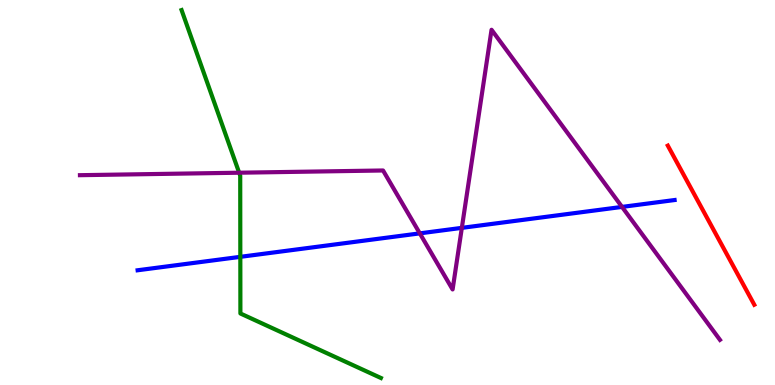[{'lines': ['blue', 'red'], 'intersections': []}, {'lines': ['green', 'red'], 'intersections': []}, {'lines': ['purple', 'red'], 'intersections': []}, {'lines': ['blue', 'green'], 'intersections': [{'x': 3.1, 'y': 3.33}]}, {'lines': ['blue', 'purple'], 'intersections': [{'x': 5.42, 'y': 3.94}, {'x': 5.96, 'y': 4.08}, {'x': 8.03, 'y': 4.63}]}, {'lines': ['green', 'purple'], 'intersections': [{'x': 3.09, 'y': 5.51}]}]